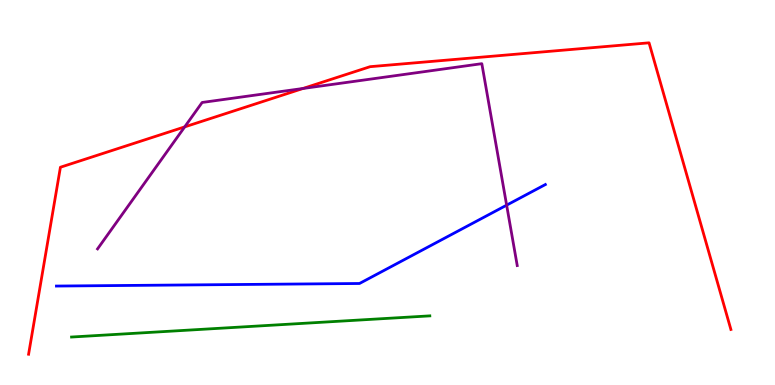[{'lines': ['blue', 'red'], 'intersections': []}, {'lines': ['green', 'red'], 'intersections': []}, {'lines': ['purple', 'red'], 'intersections': [{'x': 2.38, 'y': 6.7}, {'x': 3.91, 'y': 7.7}]}, {'lines': ['blue', 'green'], 'intersections': []}, {'lines': ['blue', 'purple'], 'intersections': [{'x': 6.54, 'y': 4.67}]}, {'lines': ['green', 'purple'], 'intersections': []}]